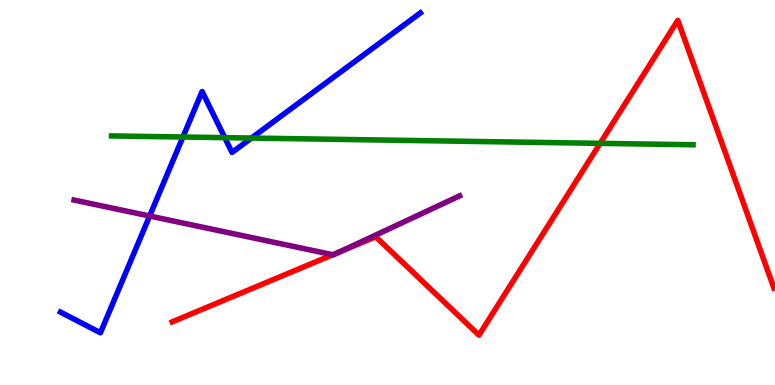[{'lines': ['blue', 'red'], 'intersections': []}, {'lines': ['green', 'red'], 'intersections': [{'x': 7.74, 'y': 6.28}]}, {'lines': ['purple', 'red'], 'intersections': [{'x': 4.29, 'y': 3.38}, {'x': 4.4, 'y': 3.47}]}, {'lines': ['blue', 'green'], 'intersections': [{'x': 2.36, 'y': 6.44}, {'x': 2.9, 'y': 6.42}, {'x': 3.24, 'y': 6.41}]}, {'lines': ['blue', 'purple'], 'intersections': [{'x': 1.93, 'y': 4.39}]}, {'lines': ['green', 'purple'], 'intersections': []}]